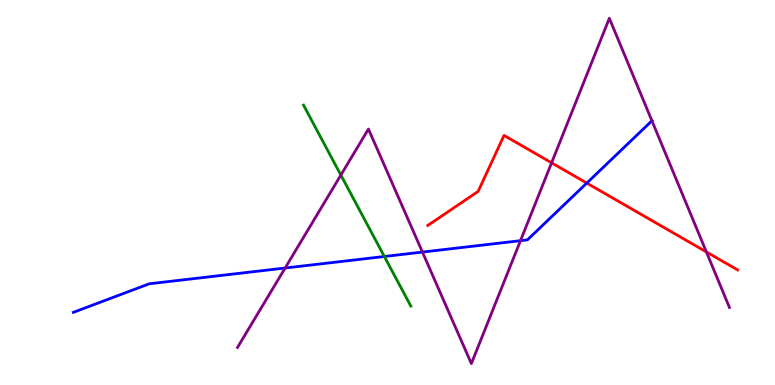[{'lines': ['blue', 'red'], 'intersections': [{'x': 7.57, 'y': 5.24}]}, {'lines': ['green', 'red'], 'intersections': []}, {'lines': ['purple', 'red'], 'intersections': [{'x': 7.12, 'y': 5.77}, {'x': 9.11, 'y': 3.46}]}, {'lines': ['blue', 'green'], 'intersections': [{'x': 4.96, 'y': 3.34}]}, {'lines': ['blue', 'purple'], 'intersections': [{'x': 3.68, 'y': 3.04}, {'x': 5.45, 'y': 3.45}, {'x': 6.72, 'y': 3.75}, {'x': 8.41, 'y': 6.86}]}, {'lines': ['green', 'purple'], 'intersections': [{'x': 4.4, 'y': 5.45}]}]